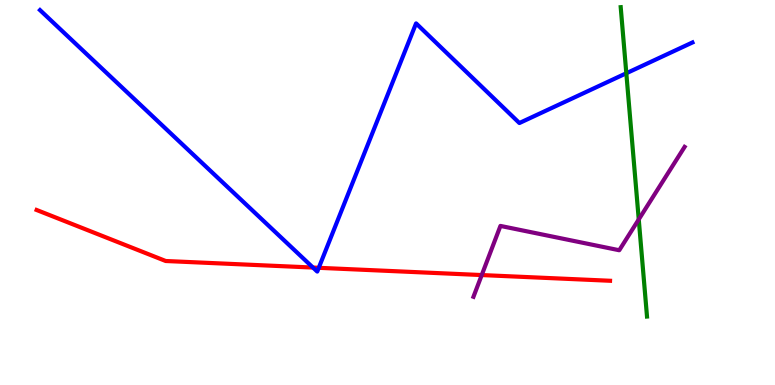[{'lines': ['blue', 'red'], 'intersections': [{'x': 4.04, 'y': 3.05}, {'x': 4.11, 'y': 3.04}]}, {'lines': ['green', 'red'], 'intersections': []}, {'lines': ['purple', 'red'], 'intersections': [{'x': 6.22, 'y': 2.86}]}, {'lines': ['blue', 'green'], 'intersections': [{'x': 8.08, 'y': 8.1}]}, {'lines': ['blue', 'purple'], 'intersections': []}, {'lines': ['green', 'purple'], 'intersections': [{'x': 8.24, 'y': 4.3}]}]